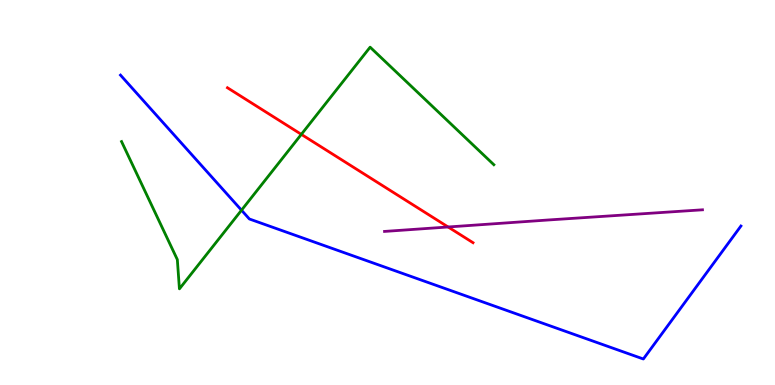[{'lines': ['blue', 'red'], 'intersections': []}, {'lines': ['green', 'red'], 'intersections': [{'x': 3.89, 'y': 6.51}]}, {'lines': ['purple', 'red'], 'intersections': [{'x': 5.78, 'y': 4.1}]}, {'lines': ['blue', 'green'], 'intersections': [{'x': 3.12, 'y': 4.54}]}, {'lines': ['blue', 'purple'], 'intersections': []}, {'lines': ['green', 'purple'], 'intersections': []}]